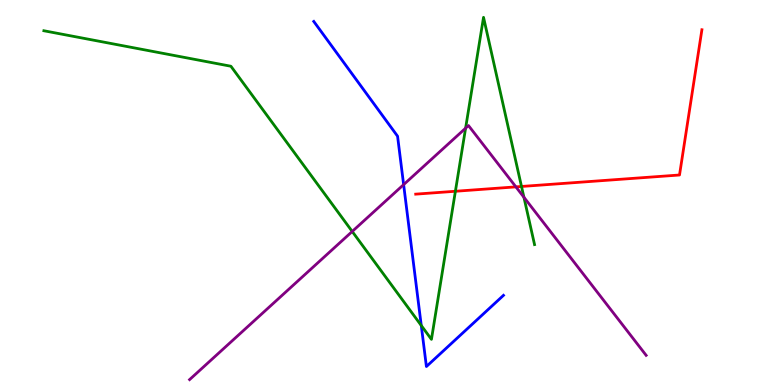[{'lines': ['blue', 'red'], 'intersections': []}, {'lines': ['green', 'red'], 'intersections': [{'x': 5.88, 'y': 5.03}, {'x': 6.73, 'y': 5.16}]}, {'lines': ['purple', 'red'], 'intersections': [{'x': 6.66, 'y': 5.15}]}, {'lines': ['blue', 'green'], 'intersections': [{'x': 5.44, 'y': 1.55}]}, {'lines': ['blue', 'purple'], 'intersections': [{'x': 5.21, 'y': 5.2}]}, {'lines': ['green', 'purple'], 'intersections': [{'x': 4.54, 'y': 3.99}, {'x': 6.01, 'y': 6.67}, {'x': 6.76, 'y': 4.88}]}]